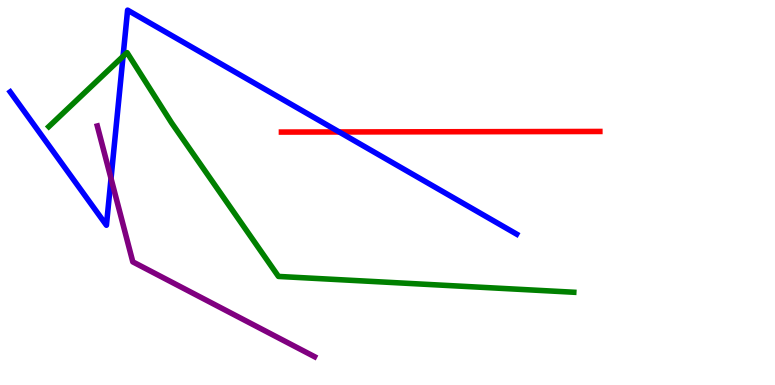[{'lines': ['blue', 'red'], 'intersections': [{'x': 4.38, 'y': 6.57}]}, {'lines': ['green', 'red'], 'intersections': []}, {'lines': ['purple', 'red'], 'intersections': []}, {'lines': ['blue', 'green'], 'intersections': [{'x': 1.59, 'y': 8.54}]}, {'lines': ['blue', 'purple'], 'intersections': [{'x': 1.43, 'y': 5.36}]}, {'lines': ['green', 'purple'], 'intersections': []}]